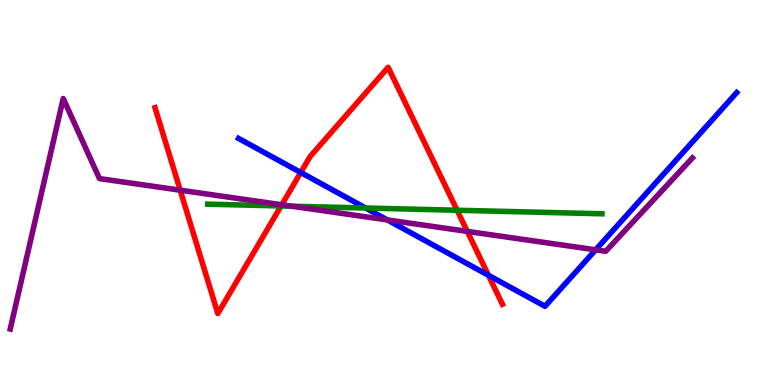[{'lines': ['blue', 'red'], 'intersections': [{'x': 3.88, 'y': 5.52}, {'x': 6.3, 'y': 2.85}]}, {'lines': ['green', 'red'], 'intersections': [{'x': 3.63, 'y': 4.65}, {'x': 5.9, 'y': 4.54}]}, {'lines': ['purple', 'red'], 'intersections': [{'x': 2.32, 'y': 5.06}, {'x': 3.64, 'y': 4.68}, {'x': 6.03, 'y': 3.99}]}, {'lines': ['blue', 'green'], 'intersections': [{'x': 4.72, 'y': 4.6}]}, {'lines': ['blue', 'purple'], 'intersections': [{'x': 5.0, 'y': 4.29}, {'x': 7.69, 'y': 3.51}]}, {'lines': ['green', 'purple'], 'intersections': [{'x': 3.77, 'y': 4.64}]}]